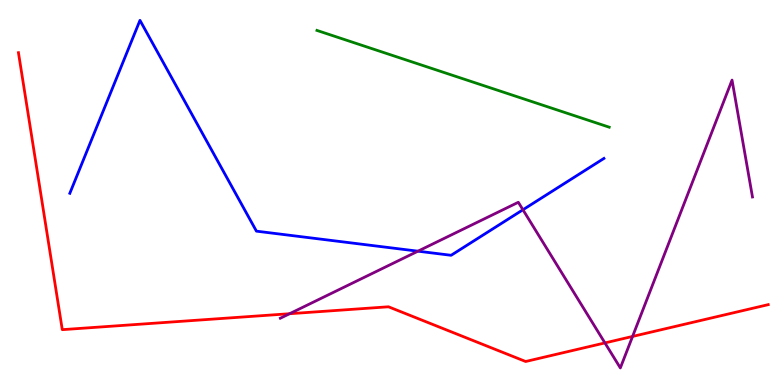[{'lines': ['blue', 'red'], 'intersections': []}, {'lines': ['green', 'red'], 'intersections': []}, {'lines': ['purple', 'red'], 'intersections': [{'x': 3.74, 'y': 1.85}, {'x': 7.81, 'y': 1.09}, {'x': 8.16, 'y': 1.26}]}, {'lines': ['blue', 'green'], 'intersections': []}, {'lines': ['blue', 'purple'], 'intersections': [{'x': 5.39, 'y': 3.48}, {'x': 6.75, 'y': 4.55}]}, {'lines': ['green', 'purple'], 'intersections': []}]